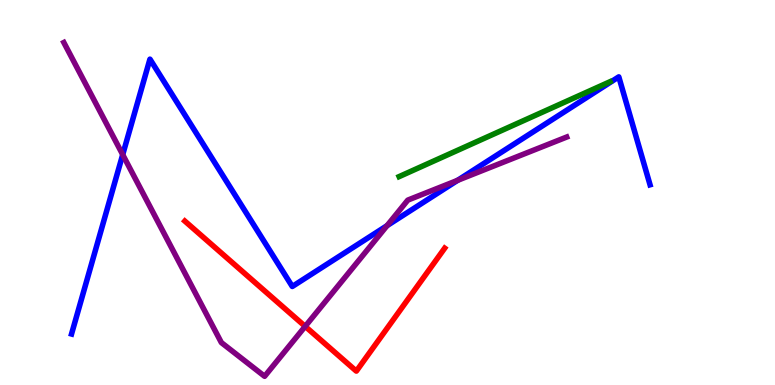[{'lines': ['blue', 'red'], 'intersections': []}, {'lines': ['green', 'red'], 'intersections': []}, {'lines': ['purple', 'red'], 'intersections': [{'x': 3.94, 'y': 1.52}]}, {'lines': ['blue', 'green'], 'intersections': []}, {'lines': ['blue', 'purple'], 'intersections': [{'x': 1.58, 'y': 5.98}, {'x': 4.99, 'y': 4.14}, {'x': 5.9, 'y': 5.32}]}, {'lines': ['green', 'purple'], 'intersections': []}]